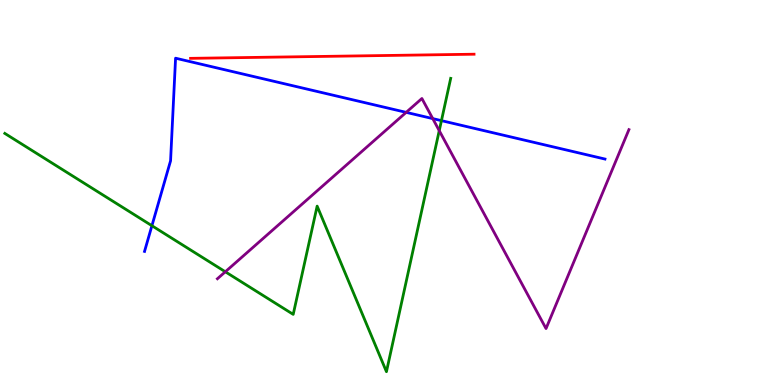[{'lines': ['blue', 'red'], 'intersections': []}, {'lines': ['green', 'red'], 'intersections': []}, {'lines': ['purple', 'red'], 'intersections': []}, {'lines': ['blue', 'green'], 'intersections': [{'x': 1.96, 'y': 4.14}, {'x': 5.7, 'y': 6.87}]}, {'lines': ['blue', 'purple'], 'intersections': [{'x': 5.24, 'y': 7.08}, {'x': 5.58, 'y': 6.92}]}, {'lines': ['green', 'purple'], 'intersections': [{'x': 2.91, 'y': 2.94}, {'x': 5.67, 'y': 6.61}]}]